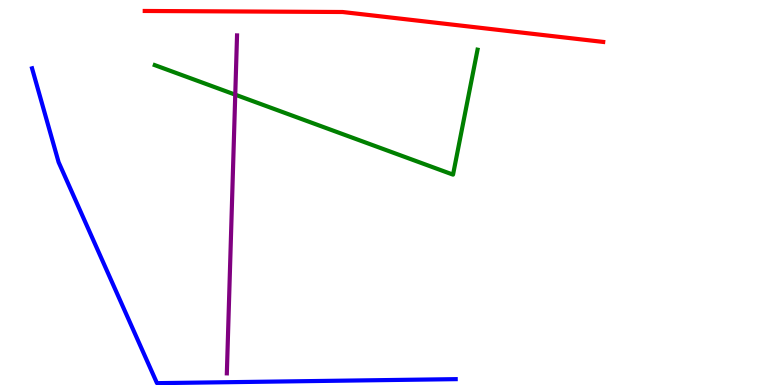[{'lines': ['blue', 'red'], 'intersections': []}, {'lines': ['green', 'red'], 'intersections': []}, {'lines': ['purple', 'red'], 'intersections': []}, {'lines': ['blue', 'green'], 'intersections': []}, {'lines': ['blue', 'purple'], 'intersections': []}, {'lines': ['green', 'purple'], 'intersections': [{'x': 3.04, 'y': 7.54}]}]